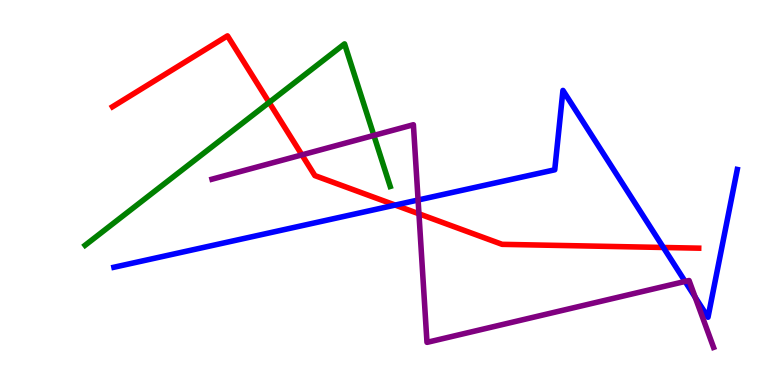[{'lines': ['blue', 'red'], 'intersections': [{'x': 5.1, 'y': 4.67}, {'x': 8.56, 'y': 3.57}]}, {'lines': ['green', 'red'], 'intersections': [{'x': 3.47, 'y': 7.34}]}, {'lines': ['purple', 'red'], 'intersections': [{'x': 3.9, 'y': 5.98}, {'x': 5.41, 'y': 4.45}]}, {'lines': ['blue', 'green'], 'intersections': []}, {'lines': ['blue', 'purple'], 'intersections': [{'x': 5.39, 'y': 4.8}, {'x': 8.84, 'y': 2.69}, {'x': 8.97, 'y': 2.28}]}, {'lines': ['green', 'purple'], 'intersections': [{'x': 4.82, 'y': 6.48}]}]